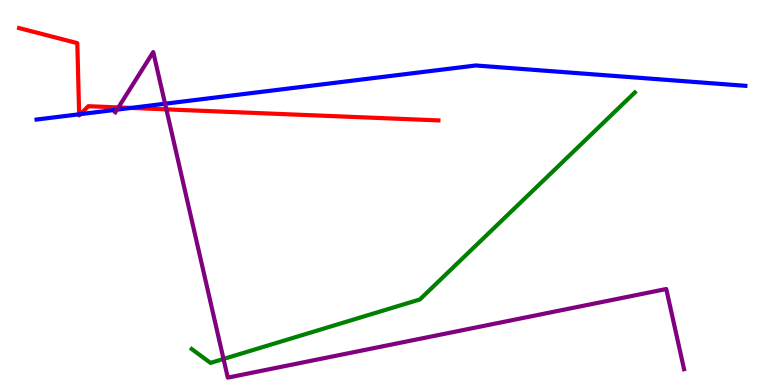[{'lines': ['blue', 'red'], 'intersections': [{'x': 1.02, 'y': 7.03}, {'x': 1.04, 'y': 7.04}, {'x': 1.69, 'y': 7.2}]}, {'lines': ['green', 'red'], 'intersections': []}, {'lines': ['purple', 'red'], 'intersections': [{'x': 1.53, 'y': 7.21}, {'x': 2.15, 'y': 7.16}]}, {'lines': ['blue', 'green'], 'intersections': []}, {'lines': ['blue', 'purple'], 'intersections': [{'x': 1.51, 'y': 7.15}, {'x': 2.13, 'y': 7.31}]}, {'lines': ['green', 'purple'], 'intersections': [{'x': 2.88, 'y': 0.676}]}]